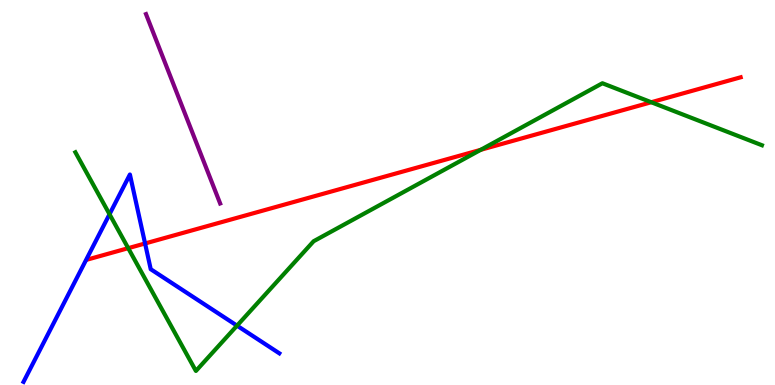[{'lines': ['blue', 'red'], 'intersections': [{'x': 1.87, 'y': 3.68}]}, {'lines': ['green', 'red'], 'intersections': [{'x': 1.65, 'y': 3.55}, {'x': 6.2, 'y': 6.11}, {'x': 8.4, 'y': 7.34}]}, {'lines': ['purple', 'red'], 'intersections': []}, {'lines': ['blue', 'green'], 'intersections': [{'x': 1.41, 'y': 4.44}, {'x': 3.06, 'y': 1.54}]}, {'lines': ['blue', 'purple'], 'intersections': []}, {'lines': ['green', 'purple'], 'intersections': []}]